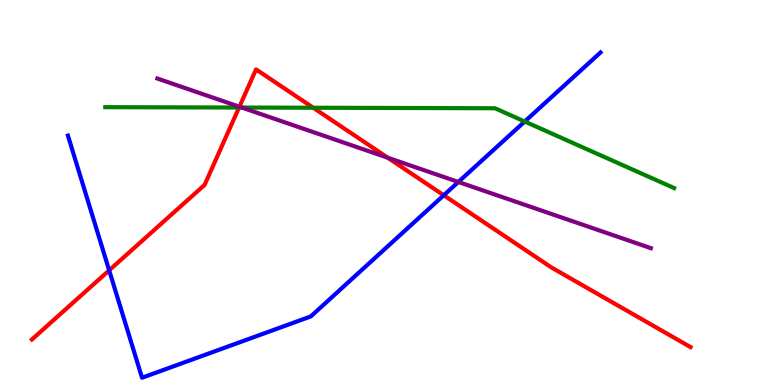[{'lines': ['blue', 'red'], 'intersections': [{'x': 1.41, 'y': 2.98}, {'x': 5.73, 'y': 4.93}]}, {'lines': ['green', 'red'], 'intersections': [{'x': 3.08, 'y': 7.21}, {'x': 4.04, 'y': 7.2}]}, {'lines': ['purple', 'red'], 'intersections': [{'x': 3.09, 'y': 7.23}, {'x': 5.0, 'y': 5.9}]}, {'lines': ['blue', 'green'], 'intersections': [{'x': 6.77, 'y': 6.84}]}, {'lines': ['blue', 'purple'], 'intersections': [{'x': 5.91, 'y': 5.27}]}, {'lines': ['green', 'purple'], 'intersections': [{'x': 3.12, 'y': 7.21}]}]